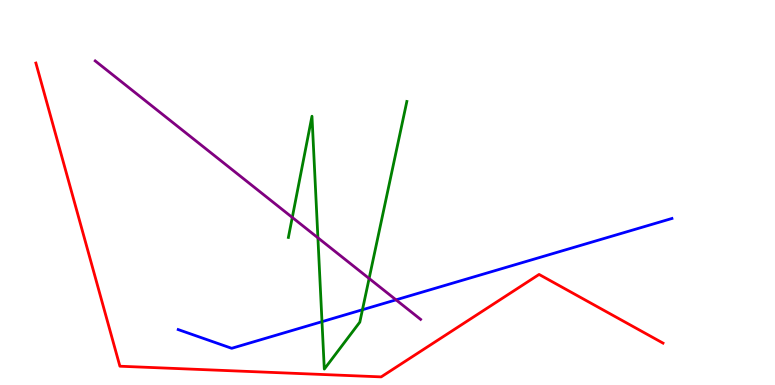[{'lines': ['blue', 'red'], 'intersections': []}, {'lines': ['green', 'red'], 'intersections': []}, {'lines': ['purple', 'red'], 'intersections': []}, {'lines': ['blue', 'green'], 'intersections': [{'x': 4.15, 'y': 1.64}, {'x': 4.68, 'y': 1.95}]}, {'lines': ['blue', 'purple'], 'intersections': [{'x': 5.11, 'y': 2.21}]}, {'lines': ['green', 'purple'], 'intersections': [{'x': 3.77, 'y': 4.35}, {'x': 4.1, 'y': 3.82}, {'x': 4.76, 'y': 2.77}]}]